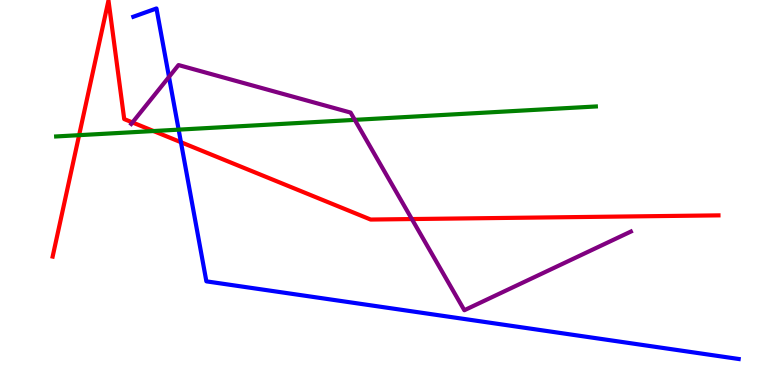[{'lines': ['blue', 'red'], 'intersections': [{'x': 2.33, 'y': 6.31}]}, {'lines': ['green', 'red'], 'intersections': [{'x': 1.02, 'y': 6.49}, {'x': 1.98, 'y': 6.6}]}, {'lines': ['purple', 'red'], 'intersections': [{'x': 1.71, 'y': 6.82}, {'x': 5.31, 'y': 4.31}]}, {'lines': ['blue', 'green'], 'intersections': [{'x': 2.3, 'y': 6.63}]}, {'lines': ['blue', 'purple'], 'intersections': [{'x': 2.18, 'y': 8.0}]}, {'lines': ['green', 'purple'], 'intersections': [{'x': 4.58, 'y': 6.89}]}]